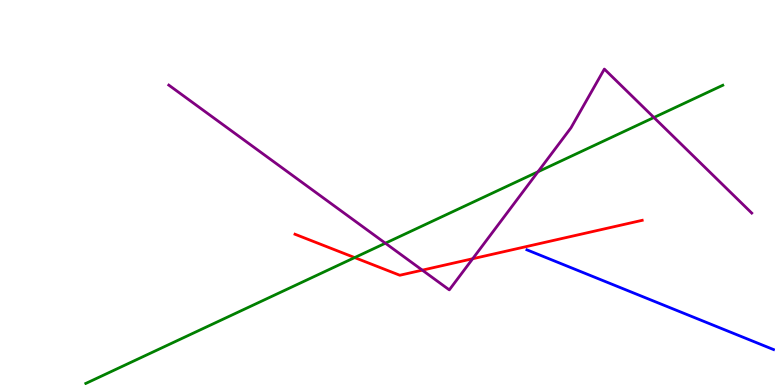[{'lines': ['blue', 'red'], 'intersections': []}, {'lines': ['green', 'red'], 'intersections': [{'x': 4.58, 'y': 3.31}]}, {'lines': ['purple', 'red'], 'intersections': [{'x': 5.45, 'y': 2.98}, {'x': 6.1, 'y': 3.28}]}, {'lines': ['blue', 'green'], 'intersections': []}, {'lines': ['blue', 'purple'], 'intersections': []}, {'lines': ['green', 'purple'], 'intersections': [{'x': 4.97, 'y': 3.68}, {'x': 6.94, 'y': 5.54}, {'x': 8.44, 'y': 6.95}]}]